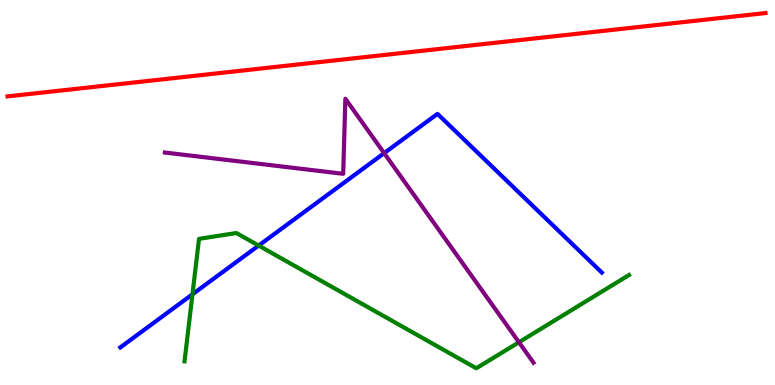[{'lines': ['blue', 'red'], 'intersections': []}, {'lines': ['green', 'red'], 'intersections': []}, {'lines': ['purple', 'red'], 'intersections': []}, {'lines': ['blue', 'green'], 'intersections': [{'x': 2.48, 'y': 2.36}, {'x': 3.34, 'y': 3.62}]}, {'lines': ['blue', 'purple'], 'intersections': [{'x': 4.96, 'y': 6.02}]}, {'lines': ['green', 'purple'], 'intersections': [{'x': 6.7, 'y': 1.11}]}]